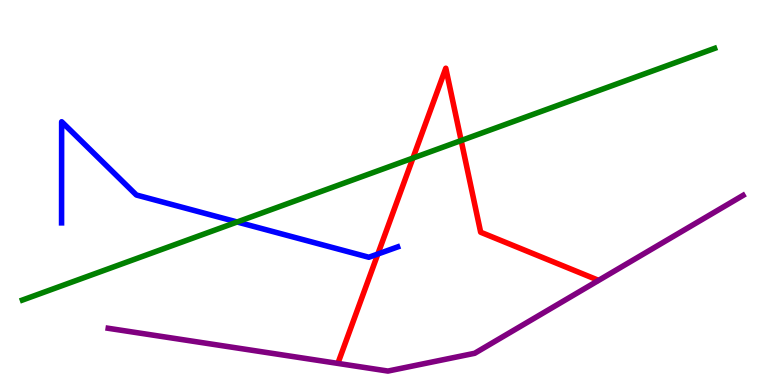[{'lines': ['blue', 'red'], 'intersections': [{'x': 4.88, 'y': 3.4}]}, {'lines': ['green', 'red'], 'intersections': [{'x': 5.33, 'y': 5.89}, {'x': 5.95, 'y': 6.35}]}, {'lines': ['purple', 'red'], 'intersections': []}, {'lines': ['blue', 'green'], 'intersections': [{'x': 3.06, 'y': 4.23}]}, {'lines': ['blue', 'purple'], 'intersections': []}, {'lines': ['green', 'purple'], 'intersections': []}]